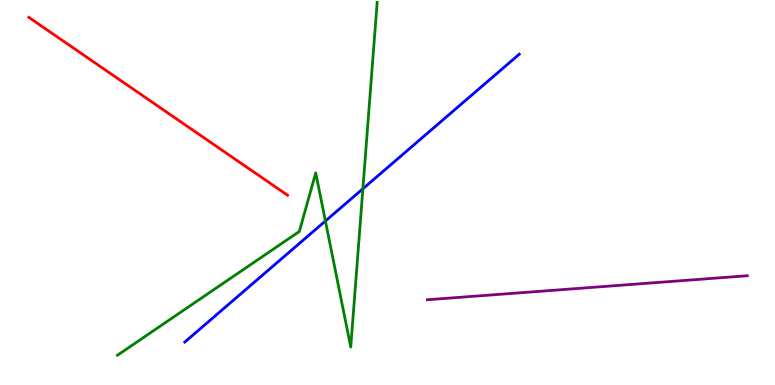[{'lines': ['blue', 'red'], 'intersections': []}, {'lines': ['green', 'red'], 'intersections': []}, {'lines': ['purple', 'red'], 'intersections': []}, {'lines': ['blue', 'green'], 'intersections': [{'x': 4.2, 'y': 4.26}, {'x': 4.68, 'y': 5.1}]}, {'lines': ['blue', 'purple'], 'intersections': []}, {'lines': ['green', 'purple'], 'intersections': []}]